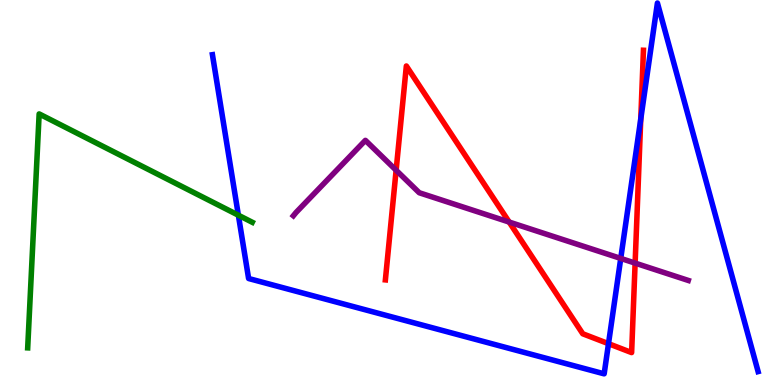[{'lines': ['blue', 'red'], 'intersections': [{'x': 7.85, 'y': 1.07}, {'x': 8.27, 'y': 6.91}]}, {'lines': ['green', 'red'], 'intersections': []}, {'lines': ['purple', 'red'], 'intersections': [{'x': 5.11, 'y': 5.58}, {'x': 6.57, 'y': 4.23}, {'x': 8.2, 'y': 3.17}]}, {'lines': ['blue', 'green'], 'intersections': [{'x': 3.08, 'y': 4.41}]}, {'lines': ['blue', 'purple'], 'intersections': [{'x': 8.01, 'y': 3.29}]}, {'lines': ['green', 'purple'], 'intersections': []}]